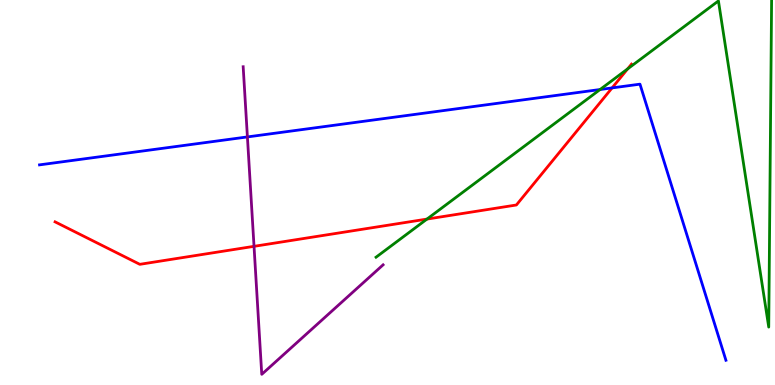[{'lines': ['blue', 'red'], 'intersections': [{'x': 7.9, 'y': 7.72}]}, {'lines': ['green', 'red'], 'intersections': [{'x': 5.51, 'y': 4.31}, {'x': 8.1, 'y': 8.21}]}, {'lines': ['purple', 'red'], 'intersections': [{'x': 3.28, 'y': 3.6}]}, {'lines': ['blue', 'green'], 'intersections': [{'x': 7.74, 'y': 7.67}]}, {'lines': ['blue', 'purple'], 'intersections': [{'x': 3.19, 'y': 6.44}]}, {'lines': ['green', 'purple'], 'intersections': []}]